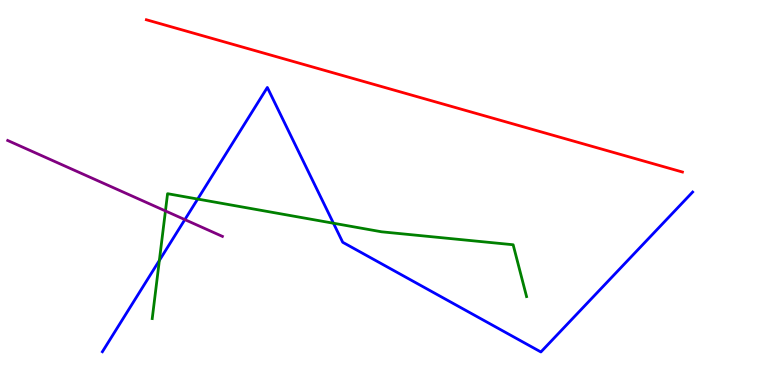[{'lines': ['blue', 'red'], 'intersections': []}, {'lines': ['green', 'red'], 'intersections': []}, {'lines': ['purple', 'red'], 'intersections': []}, {'lines': ['blue', 'green'], 'intersections': [{'x': 2.06, 'y': 3.23}, {'x': 2.55, 'y': 4.83}, {'x': 4.3, 'y': 4.2}]}, {'lines': ['blue', 'purple'], 'intersections': [{'x': 2.39, 'y': 4.3}]}, {'lines': ['green', 'purple'], 'intersections': [{'x': 2.13, 'y': 4.52}]}]